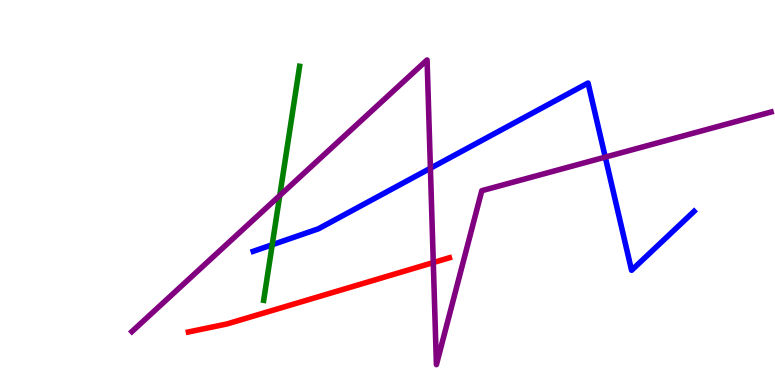[{'lines': ['blue', 'red'], 'intersections': []}, {'lines': ['green', 'red'], 'intersections': []}, {'lines': ['purple', 'red'], 'intersections': [{'x': 5.59, 'y': 3.18}]}, {'lines': ['blue', 'green'], 'intersections': [{'x': 3.51, 'y': 3.64}]}, {'lines': ['blue', 'purple'], 'intersections': [{'x': 5.55, 'y': 5.63}, {'x': 7.81, 'y': 5.92}]}, {'lines': ['green', 'purple'], 'intersections': [{'x': 3.61, 'y': 4.92}]}]